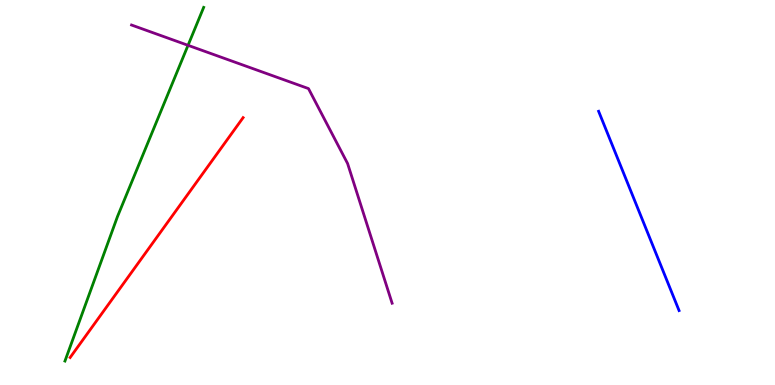[{'lines': ['blue', 'red'], 'intersections': []}, {'lines': ['green', 'red'], 'intersections': []}, {'lines': ['purple', 'red'], 'intersections': []}, {'lines': ['blue', 'green'], 'intersections': []}, {'lines': ['blue', 'purple'], 'intersections': []}, {'lines': ['green', 'purple'], 'intersections': [{'x': 2.43, 'y': 8.82}]}]